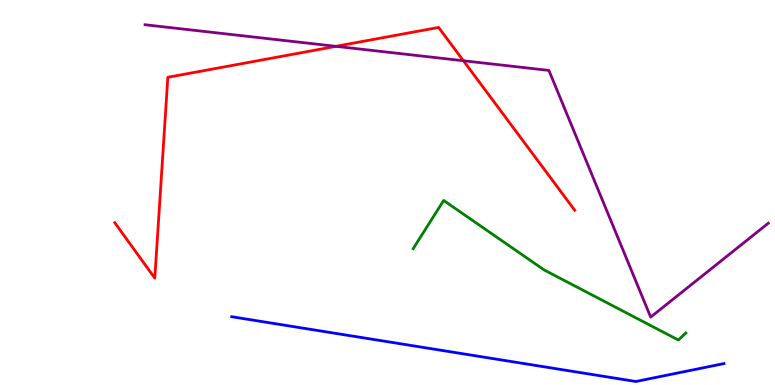[{'lines': ['blue', 'red'], 'intersections': []}, {'lines': ['green', 'red'], 'intersections': []}, {'lines': ['purple', 'red'], 'intersections': [{'x': 4.33, 'y': 8.8}, {'x': 5.98, 'y': 8.42}]}, {'lines': ['blue', 'green'], 'intersections': []}, {'lines': ['blue', 'purple'], 'intersections': []}, {'lines': ['green', 'purple'], 'intersections': []}]